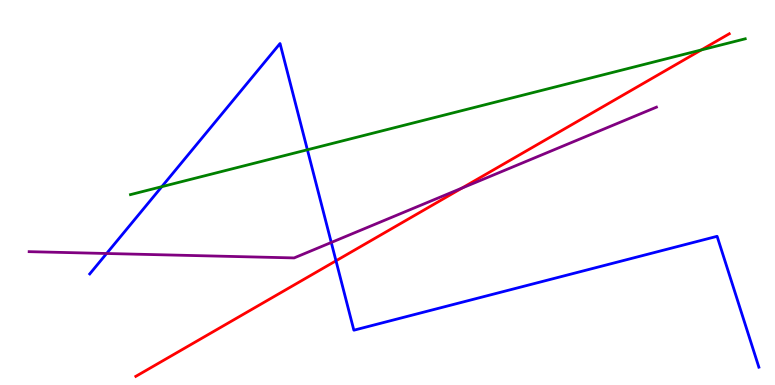[{'lines': ['blue', 'red'], 'intersections': [{'x': 4.34, 'y': 3.23}]}, {'lines': ['green', 'red'], 'intersections': [{'x': 9.05, 'y': 8.7}]}, {'lines': ['purple', 'red'], 'intersections': [{'x': 5.96, 'y': 5.11}]}, {'lines': ['blue', 'green'], 'intersections': [{'x': 2.09, 'y': 5.15}, {'x': 3.97, 'y': 6.11}]}, {'lines': ['blue', 'purple'], 'intersections': [{'x': 1.38, 'y': 3.42}, {'x': 4.27, 'y': 3.7}]}, {'lines': ['green', 'purple'], 'intersections': []}]